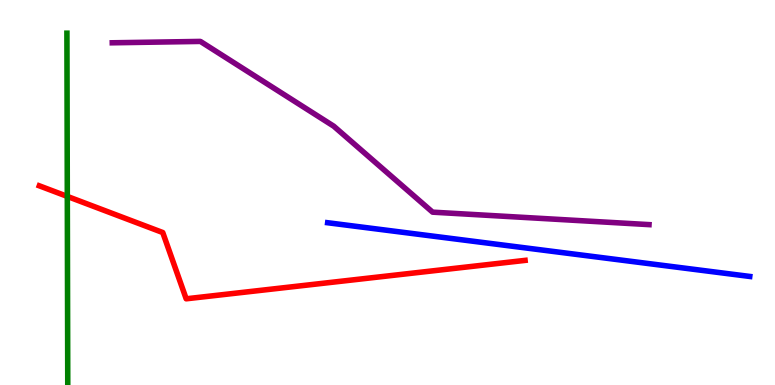[{'lines': ['blue', 'red'], 'intersections': []}, {'lines': ['green', 'red'], 'intersections': [{'x': 0.868, 'y': 4.9}]}, {'lines': ['purple', 'red'], 'intersections': []}, {'lines': ['blue', 'green'], 'intersections': []}, {'lines': ['blue', 'purple'], 'intersections': []}, {'lines': ['green', 'purple'], 'intersections': []}]